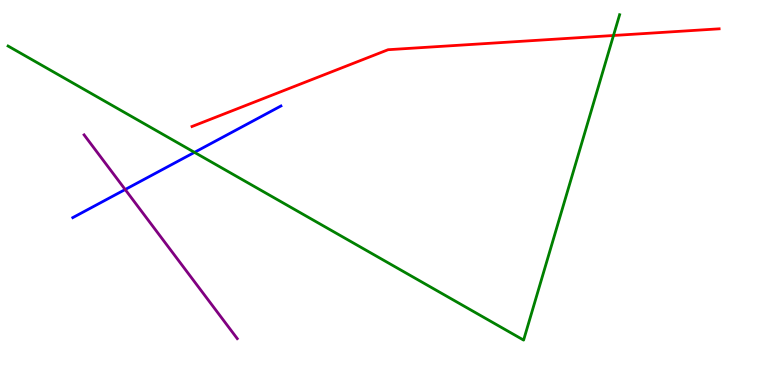[{'lines': ['blue', 'red'], 'intersections': []}, {'lines': ['green', 'red'], 'intersections': [{'x': 7.92, 'y': 9.08}]}, {'lines': ['purple', 'red'], 'intersections': []}, {'lines': ['blue', 'green'], 'intersections': [{'x': 2.51, 'y': 6.04}]}, {'lines': ['blue', 'purple'], 'intersections': [{'x': 1.62, 'y': 5.08}]}, {'lines': ['green', 'purple'], 'intersections': []}]